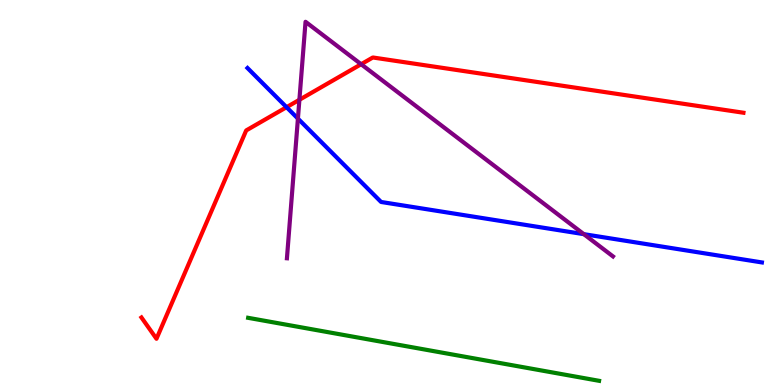[{'lines': ['blue', 'red'], 'intersections': [{'x': 3.7, 'y': 7.22}]}, {'lines': ['green', 'red'], 'intersections': []}, {'lines': ['purple', 'red'], 'intersections': [{'x': 3.86, 'y': 7.41}, {'x': 4.66, 'y': 8.33}]}, {'lines': ['blue', 'green'], 'intersections': []}, {'lines': ['blue', 'purple'], 'intersections': [{'x': 3.84, 'y': 6.92}, {'x': 7.53, 'y': 3.92}]}, {'lines': ['green', 'purple'], 'intersections': []}]